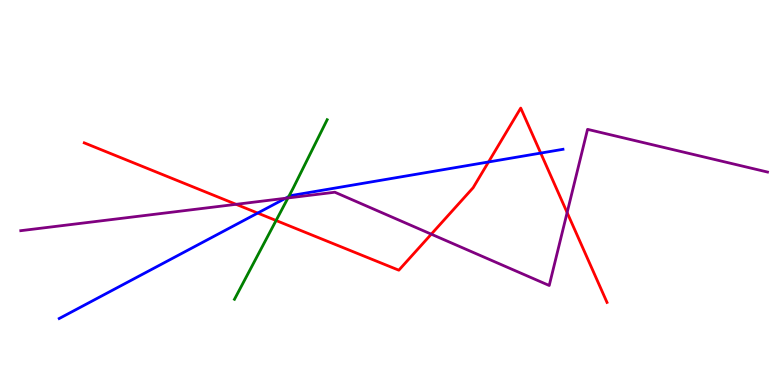[{'lines': ['blue', 'red'], 'intersections': [{'x': 3.33, 'y': 4.47}, {'x': 6.3, 'y': 5.79}, {'x': 6.98, 'y': 6.02}]}, {'lines': ['green', 'red'], 'intersections': [{'x': 3.56, 'y': 4.27}]}, {'lines': ['purple', 'red'], 'intersections': [{'x': 3.05, 'y': 4.69}, {'x': 5.56, 'y': 3.92}, {'x': 7.32, 'y': 4.48}]}, {'lines': ['blue', 'green'], 'intersections': [{'x': 3.73, 'y': 4.89}]}, {'lines': ['blue', 'purple'], 'intersections': [{'x': 3.69, 'y': 4.85}]}, {'lines': ['green', 'purple'], 'intersections': [{'x': 3.72, 'y': 4.86}]}]